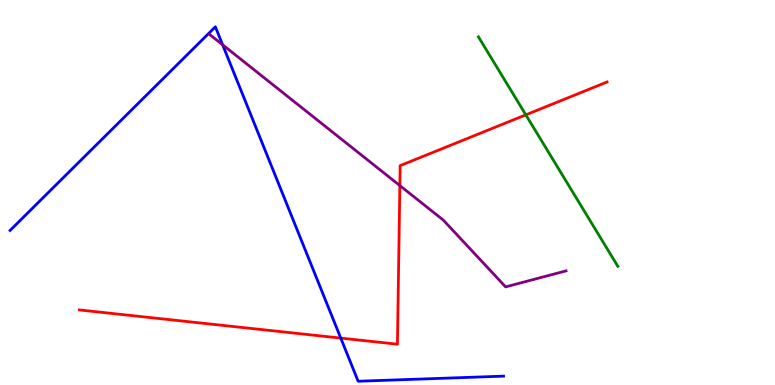[{'lines': ['blue', 'red'], 'intersections': [{'x': 4.4, 'y': 1.22}]}, {'lines': ['green', 'red'], 'intersections': [{'x': 6.78, 'y': 7.02}]}, {'lines': ['purple', 'red'], 'intersections': [{'x': 5.16, 'y': 5.18}]}, {'lines': ['blue', 'green'], 'intersections': []}, {'lines': ['blue', 'purple'], 'intersections': [{'x': 2.87, 'y': 8.84}]}, {'lines': ['green', 'purple'], 'intersections': []}]